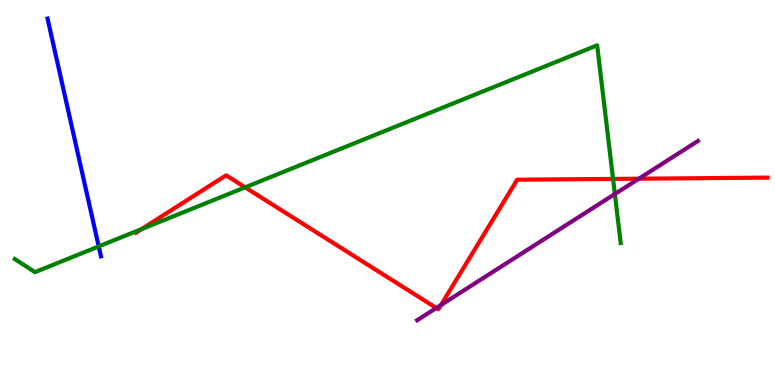[{'lines': ['blue', 'red'], 'intersections': []}, {'lines': ['green', 'red'], 'intersections': [{'x': 1.83, 'y': 4.05}, {'x': 3.16, 'y': 5.13}, {'x': 7.91, 'y': 5.35}]}, {'lines': ['purple', 'red'], 'intersections': [{'x': 5.63, 'y': 2.0}, {'x': 5.69, 'y': 2.08}, {'x': 8.24, 'y': 5.36}]}, {'lines': ['blue', 'green'], 'intersections': [{'x': 1.27, 'y': 3.6}]}, {'lines': ['blue', 'purple'], 'intersections': []}, {'lines': ['green', 'purple'], 'intersections': [{'x': 7.93, 'y': 4.96}]}]